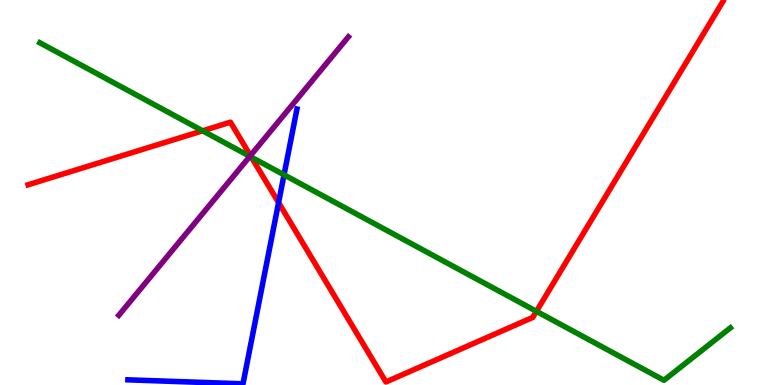[{'lines': ['blue', 'red'], 'intersections': [{'x': 3.59, 'y': 4.74}]}, {'lines': ['green', 'red'], 'intersections': [{'x': 2.61, 'y': 6.6}, {'x': 3.24, 'y': 5.92}, {'x': 6.92, 'y': 1.91}]}, {'lines': ['purple', 'red'], 'intersections': [{'x': 3.23, 'y': 5.96}]}, {'lines': ['blue', 'green'], 'intersections': [{'x': 3.66, 'y': 5.46}]}, {'lines': ['blue', 'purple'], 'intersections': []}, {'lines': ['green', 'purple'], 'intersections': [{'x': 3.22, 'y': 5.94}]}]